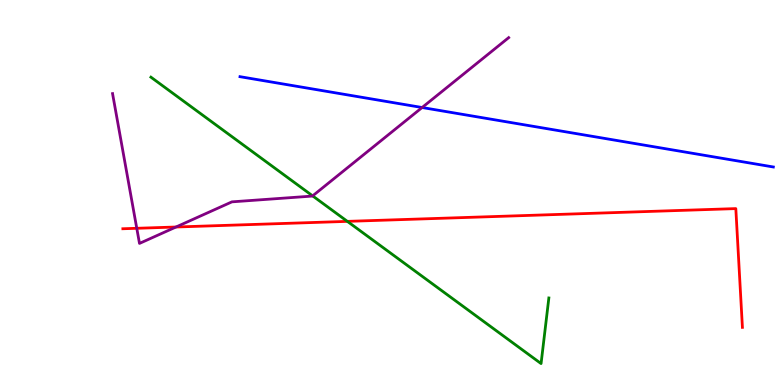[{'lines': ['blue', 'red'], 'intersections': []}, {'lines': ['green', 'red'], 'intersections': [{'x': 4.48, 'y': 4.25}]}, {'lines': ['purple', 'red'], 'intersections': [{'x': 1.76, 'y': 4.07}, {'x': 2.27, 'y': 4.1}]}, {'lines': ['blue', 'green'], 'intersections': []}, {'lines': ['blue', 'purple'], 'intersections': [{'x': 5.45, 'y': 7.21}]}, {'lines': ['green', 'purple'], 'intersections': [{'x': 4.03, 'y': 4.91}]}]